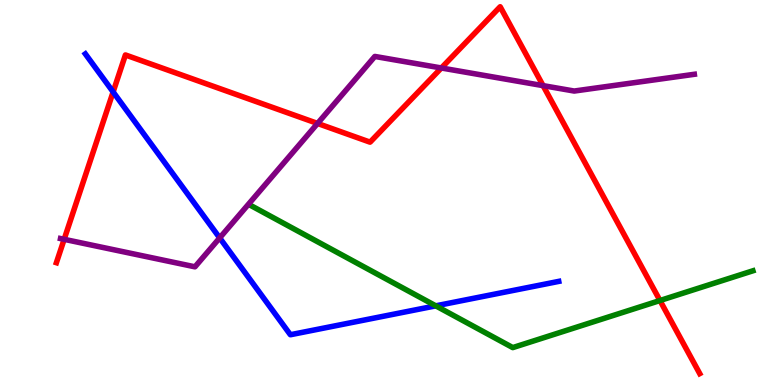[{'lines': ['blue', 'red'], 'intersections': [{'x': 1.46, 'y': 7.61}]}, {'lines': ['green', 'red'], 'intersections': [{'x': 8.52, 'y': 2.19}]}, {'lines': ['purple', 'red'], 'intersections': [{'x': 0.828, 'y': 3.78}, {'x': 4.1, 'y': 6.79}, {'x': 5.69, 'y': 8.23}, {'x': 7.01, 'y': 7.78}]}, {'lines': ['blue', 'green'], 'intersections': [{'x': 5.62, 'y': 2.06}]}, {'lines': ['blue', 'purple'], 'intersections': [{'x': 2.83, 'y': 3.82}]}, {'lines': ['green', 'purple'], 'intersections': []}]